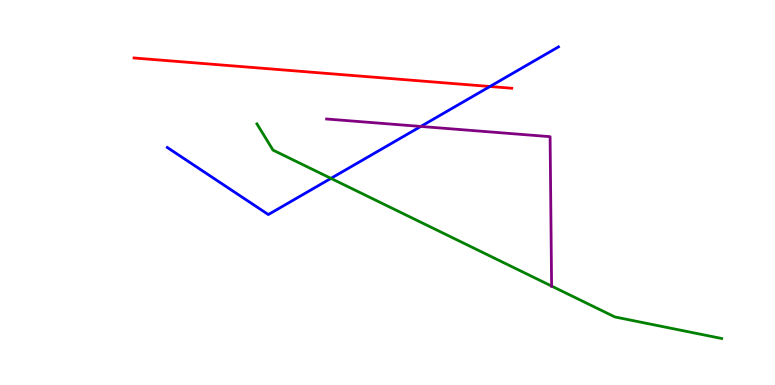[{'lines': ['blue', 'red'], 'intersections': [{'x': 6.32, 'y': 7.75}]}, {'lines': ['green', 'red'], 'intersections': []}, {'lines': ['purple', 'red'], 'intersections': []}, {'lines': ['blue', 'green'], 'intersections': [{'x': 4.27, 'y': 5.37}]}, {'lines': ['blue', 'purple'], 'intersections': [{'x': 5.43, 'y': 6.72}]}, {'lines': ['green', 'purple'], 'intersections': [{'x': 7.12, 'y': 2.57}]}]